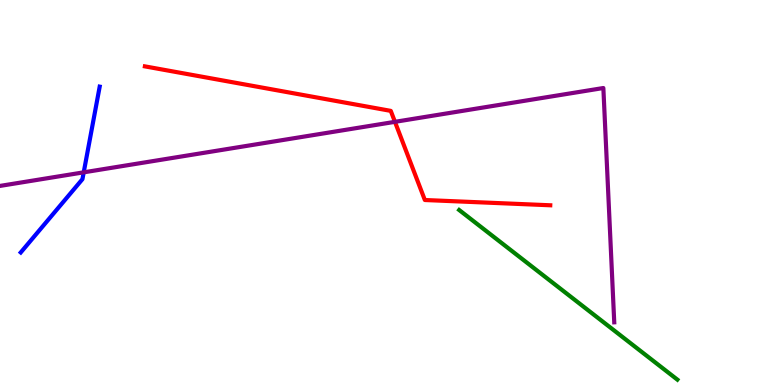[{'lines': ['blue', 'red'], 'intersections': []}, {'lines': ['green', 'red'], 'intersections': []}, {'lines': ['purple', 'red'], 'intersections': [{'x': 5.1, 'y': 6.84}]}, {'lines': ['blue', 'green'], 'intersections': []}, {'lines': ['blue', 'purple'], 'intersections': [{'x': 1.08, 'y': 5.52}]}, {'lines': ['green', 'purple'], 'intersections': []}]